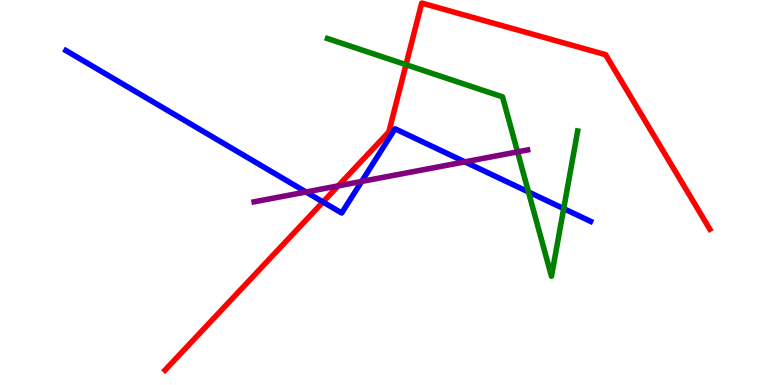[{'lines': ['blue', 'red'], 'intersections': [{'x': 4.17, 'y': 4.75}]}, {'lines': ['green', 'red'], 'intersections': [{'x': 5.24, 'y': 8.32}]}, {'lines': ['purple', 'red'], 'intersections': [{'x': 4.36, 'y': 5.17}]}, {'lines': ['blue', 'green'], 'intersections': [{'x': 6.82, 'y': 5.01}, {'x': 7.27, 'y': 4.58}]}, {'lines': ['blue', 'purple'], 'intersections': [{'x': 3.95, 'y': 5.01}, {'x': 4.67, 'y': 5.29}, {'x': 6.0, 'y': 5.8}]}, {'lines': ['green', 'purple'], 'intersections': [{'x': 6.68, 'y': 6.06}]}]